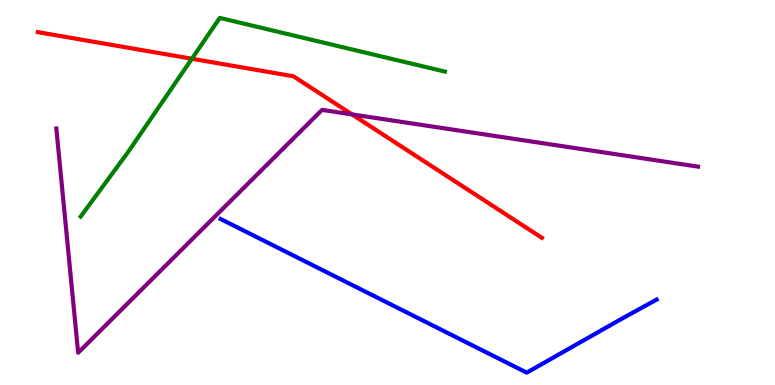[{'lines': ['blue', 'red'], 'intersections': []}, {'lines': ['green', 'red'], 'intersections': [{'x': 2.48, 'y': 8.47}]}, {'lines': ['purple', 'red'], 'intersections': [{'x': 4.54, 'y': 7.03}]}, {'lines': ['blue', 'green'], 'intersections': []}, {'lines': ['blue', 'purple'], 'intersections': []}, {'lines': ['green', 'purple'], 'intersections': []}]